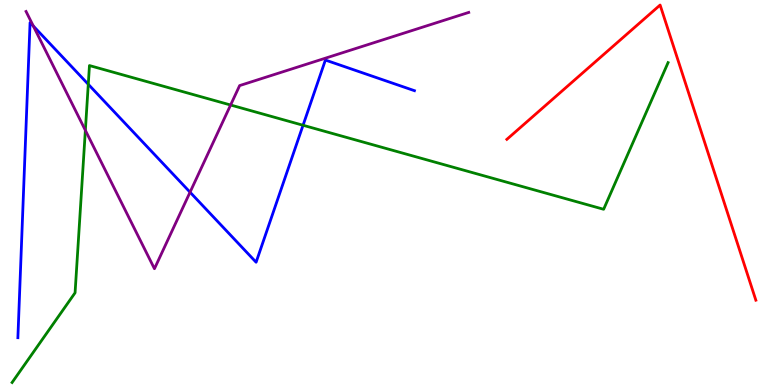[{'lines': ['blue', 'red'], 'intersections': []}, {'lines': ['green', 'red'], 'intersections': []}, {'lines': ['purple', 'red'], 'intersections': []}, {'lines': ['blue', 'green'], 'intersections': [{'x': 1.14, 'y': 7.81}, {'x': 3.91, 'y': 6.75}]}, {'lines': ['blue', 'purple'], 'intersections': [{'x': 0.43, 'y': 9.32}, {'x': 2.45, 'y': 5.01}]}, {'lines': ['green', 'purple'], 'intersections': [{'x': 1.1, 'y': 6.62}, {'x': 2.98, 'y': 7.27}]}]